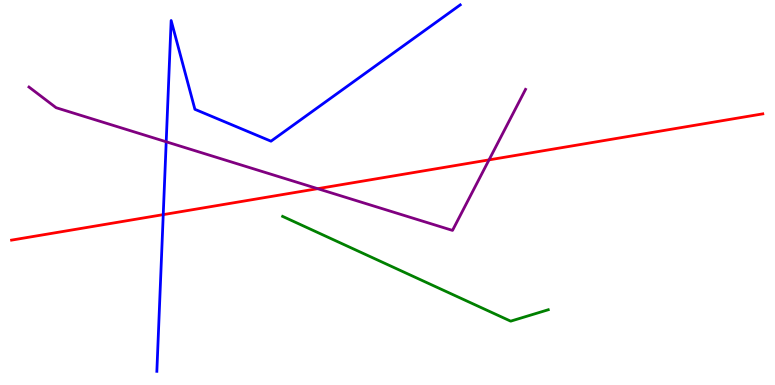[{'lines': ['blue', 'red'], 'intersections': [{'x': 2.11, 'y': 4.43}]}, {'lines': ['green', 'red'], 'intersections': []}, {'lines': ['purple', 'red'], 'intersections': [{'x': 4.1, 'y': 5.1}, {'x': 6.31, 'y': 5.85}]}, {'lines': ['blue', 'green'], 'intersections': []}, {'lines': ['blue', 'purple'], 'intersections': [{'x': 2.14, 'y': 6.32}]}, {'lines': ['green', 'purple'], 'intersections': []}]